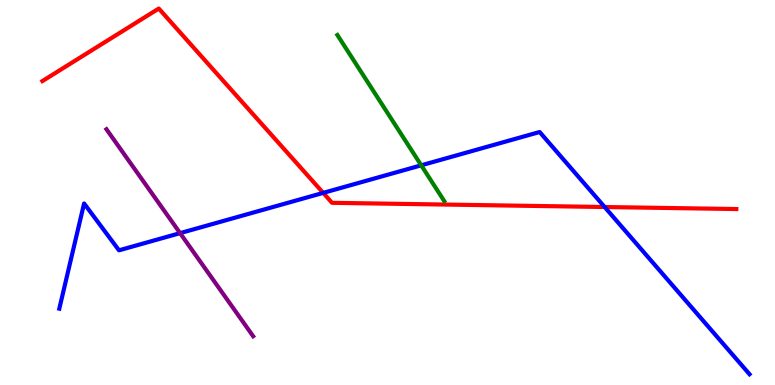[{'lines': ['blue', 'red'], 'intersections': [{'x': 4.17, 'y': 4.99}, {'x': 7.8, 'y': 4.62}]}, {'lines': ['green', 'red'], 'intersections': []}, {'lines': ['purple', 'red'], 'intersections': []}, {'lines': ['blue', 'green'], 'intersections': [{'x': 5.44, 'y': 5.71}]}, {'lines': ['blue', 'purple'], 'intersections': [{'x': 2.32, 'y': 3.94}]}, {'lines': ['green', 'purple'], 'intersections': []}]